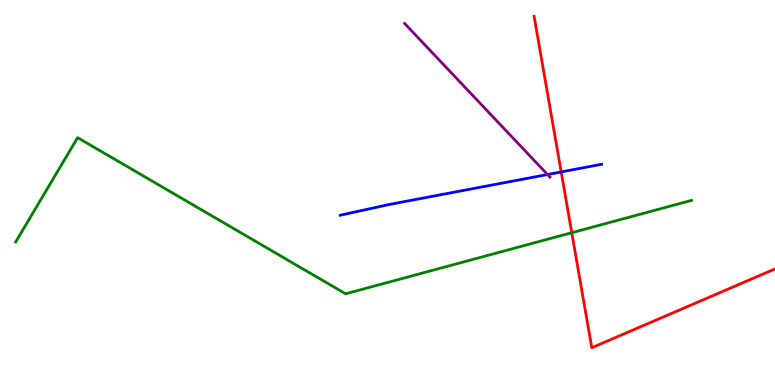[{'lines': ['blue', 'red'], 'intersections': [{'x': 7.24, 'y': 5.53}]}, {'lines': ['green', 'red'], 'intersections': [{'x': 7.38, 'y': 3.96}]}, {'lines': ['purple', 'red'], 'intersections': []}, {'lines': ['blue', 'green'], 'intersections': []}, {'lines': ['blue', 'purple'], 'intersections': [{'x': 7.06, 'y': 5.47}]}, {'lines': ['green', 'purple'], 'intersections': []}]